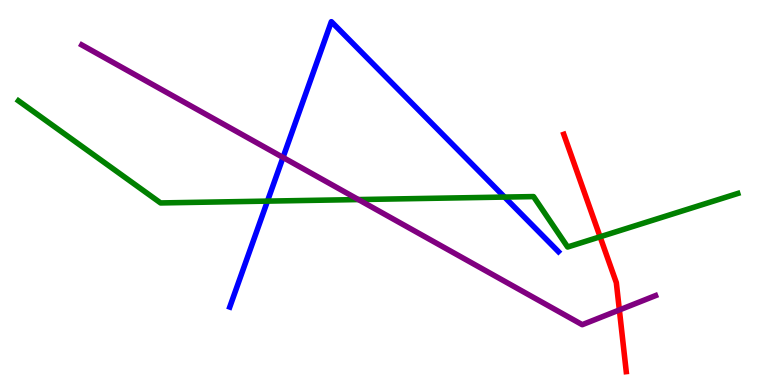[{'lines': ['blue', 'red'], 'intersections': []}, {'lines': ['green', 'red'], 'intersections': [{'x': 7.74, 'y': 3.85}]}, {'lines': ['purple', 'red'], 'intersections': [{'x': 7.99, 'y': 1.95}]}, {'lines': ['blue', 'green'], 'intersections': [{'x': 3.45, 'y': 4.78}, {'x': 6.51, 'y': 4.88}]}, {'lines': ['blue', 'purple'], 'intersections': [{'x': 3.65, 'y': 5.91}]}, {'lines': ['green', 'purple'], 'intersections': [{'x': 4.62, 'y': 4.82}]}]